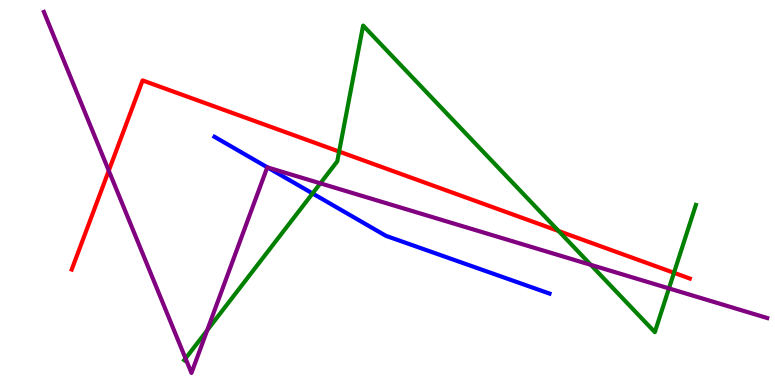[{'lines': ['blue', 'red'], 'intersections': []}, {'lines': ['green', 'red'], 'intersections': [{'x': 4.38, 'y': 6.06}, {'x': 7.21, 'y': 4.0}, {'x': 8.7, 'y': 2.91}]}, {'lines': ['purple', 'red'], 'intersections': [{'x': 1.4, 'y': 5.57}]}, {'lines': ['blue', 'green'], 'intersections': [{'x': 4.03, 'y': 4.98}]}, {'lines': ['blue', 'purple'], 'intersections': [{'x': 3.45, 'y': 5.65}]}, {'lines': ['green', 'purple'], 'intersections': [{'x': 2.39, 'y': 0.69}, {'x': 2.67, 'y': 1.42}, {'x': 4.13, 'y': 5.24}, {'x': 7.62, 'y': 3.12}, {'x': 8.63, 'y': 2.51}]}]